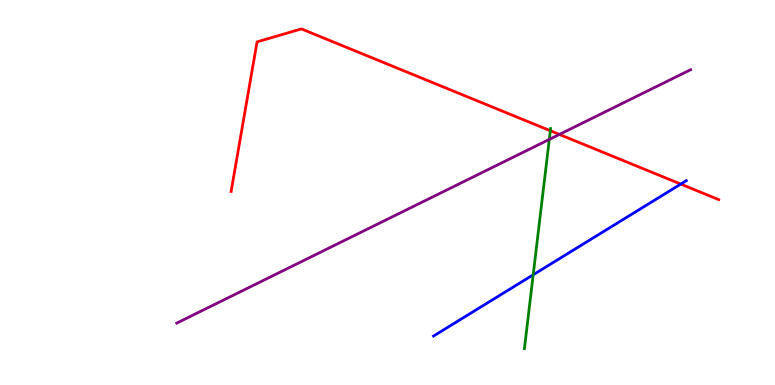[{'lines': ['blue', 'red'], 'intersections': [{'x': 8.78, 'y': 5.22}]}, {'lines': ['green', 'red'], 'intersections': [{'x': 7.1, 'y': 6.6}]}, {'lines': ['purple', 'red'], 'intersections': [{'x': 7.22, 'y': 6.51}]}, {'lines': ['blue', 'green'], 'intersections': [{'x': 6.88, 'y': 2.86}]}, {'lines': ['blue', 'purple'], 'intersections': []}, {'lines': ['green', 'purple'], 'intersections': [{'x': 7.09, 'y': 6.38}]}]